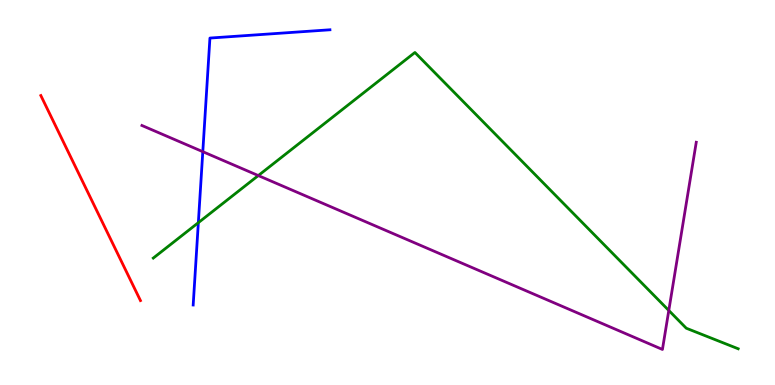[{'lines': ['blue', 'red'], 'intersections': []}, {'lines': ['green', 'red'], 'intersections': []}, {'lines': ['purple', 'red'], 'intersections': []}, {'lines': ['blue', 'green'], 'intersections': [{'x': 2.56, 'y': 4.22}]}, {'lines': ['blue', 'purple'], 'intersections': [{'x': 2.62, 'y': 6.06}]}, {'lines': ['green', 'purple'], 'intersections': [{'x': 3.33, 'y': 5.44}, {'x': 8.63, 'y': 1.94}]}]